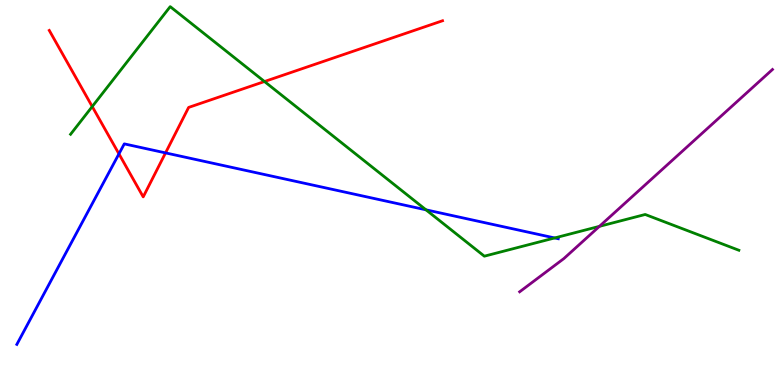[{'lines': ['blue', 'red'], 'intersections': [{'x': 1.53, 'y': 6.0}, {'x': 2.14, 'y': 6.03}]}, {'lines': ['green', 'red'], 'intersections': [{'x': 1.19, 'y': 7.23}, {'x': 3.41, 'y': 7.88}]}, {'lines': ['purple', 'red'], 'intersections': []}, {'lines': ['blue', 'green'], 'intersections': [{'x': 5.5, 'y': 4.55}, {'x': 7.16, 'y': 3.82}]}, {'lines': ['blue', 'purple'], 'intersections': []}, {'lines': ['green', 'purple'], 'intersections': [{'x': 7.73, 'y': 4.12}]}]